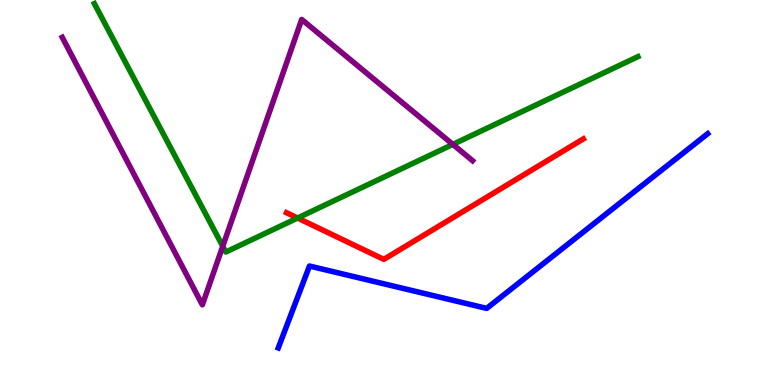[{'lines': ['blue', 'red'], 'intersections': []}, {'lines': ['green', 'red'], 'intersections': [{'x': 3.84, 'y': 4.34}]}, {'lines': ['purple', 'red'], 'intersections': []}, {'lines': ['blue', 'green'], 'intersections': []}, {'lines': ['blue', 'purple'], 'intersections': []}, {'lines': ['green', 'purple'], 'intersections': [{'x': 2.87, 'y': 3.6}, {'x': 5.84, 'y': 6.25}]}]